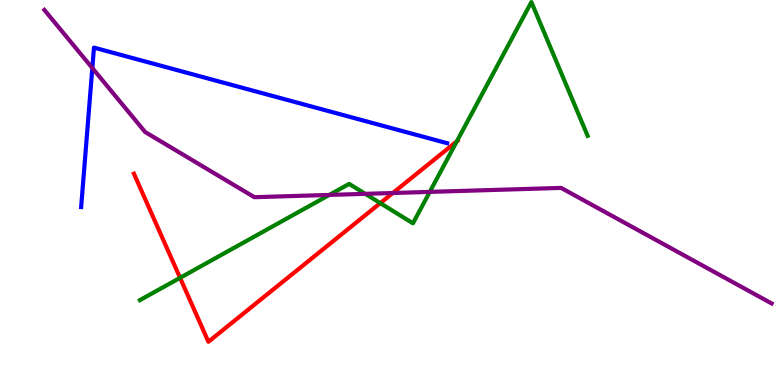[{'lines': ['blue', 'red'], 'intersections': []}, {'lines': ['green', 'red'], 'intersections': [{'x': 2.32, 'y': 2.78}, {'x': 4.91, 'y': 4.72}, {'x': 5.89, 'y': 6.33}]}, {'lines': ['purple', 'red'], 'intersections': [{'x': 5.07, 'y': 4.99}]}, {'lines': ['blue', 'green'], 'intersections': []}, {'lines': ['blue', 'purple'], 'intersections': [{'x': 1.19, 'y': 8.23}]}, {'lines': ['green', 'purple'], 'intersections': [{'x': 4.25, 'y': 4.94}, {'x': 4.71, 'y': 4.97}, {'x': 5.55, 'y': 5.02}]}]